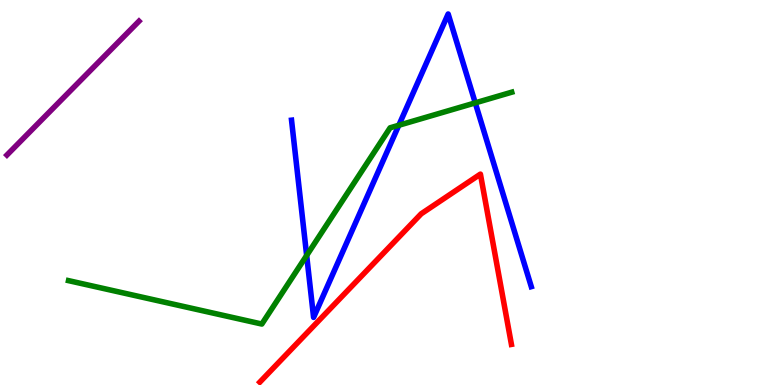[{'lines': ['blue', 'red'], 'intersections': []}, {'lines': ['green', 'red'], 'intersections': []}, {'lines': ['purple', 'red'], 'intersections': []}, {'lines': ['blue', 'green'], 'intersections': [{'x': 3.96, 'y': 3.36}, {'x': 5.15, 'y': 6.75}, {'x': 6.13, 'y': 7.33}]}, {'lines': ['blue', 'purple'], 'intersections': []}, {'lines': ['green', 'purple'], 'intersections': []}]